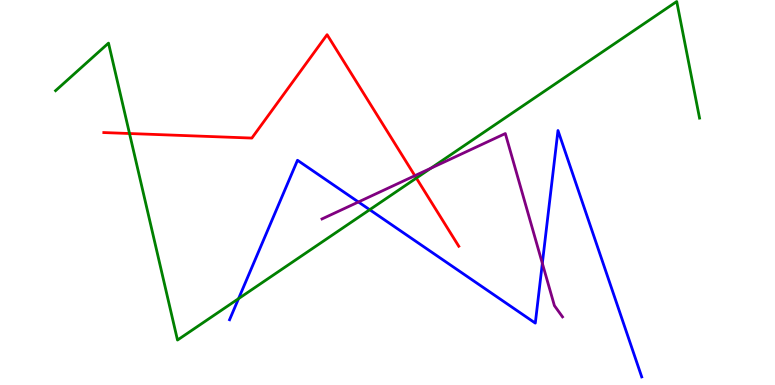[{'lines': ['blue', 'red'], 'intersections': []}, {'lines': ['green', 'red'], 'intersections': [{'x': 1.67, 'y': 6.53}, {'x': 5.37, 'y': 5.37}]}, {'lines': ['purple', 'red'], 'intersections': [{'x': 5.35, 'y': 5.44}]}, {'lines': ['blue', 'green'], 'intersections': [{'x': 3.08, 'y': 2.24}, {'x': 4.77, 'y': 4.55}]}, {'lines': ['blue', 'purple'], 'intersections': [{'x': 4.62, 'y': 4.75}, {'x': 7.0, 'y': 3.16}]}, {'lines': ['green', 'purple'], 'intersections': [{'x': 5.56, 'y': 5.63}]}]